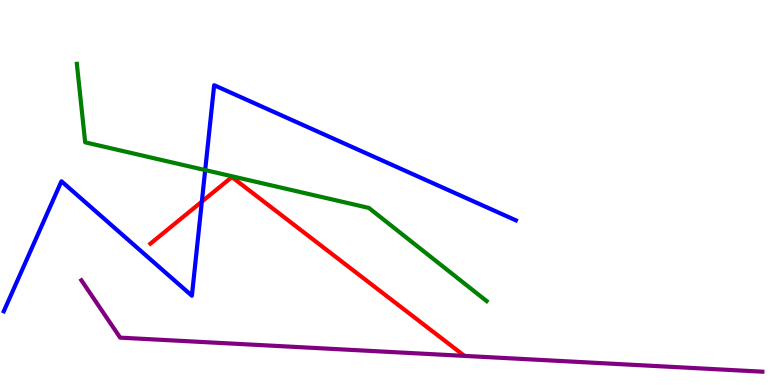[{'lines': ['blue', 'red'], 'intersections': [{'x': 2.6, 'y': 4.76}]}, {'lines': ['green', 'red'], 'intersections': []}, {'lines': ['purple', 'red'], 'intersections': []}, {'lines': ['blue', 'green'], 'intersections': [{'x': 2.65, 'y': 5.58}]}, {'lines': ['blue', 'purple'], 'intersections': []}, {'lines': ['green', 'purple'], 'intersections': []}]